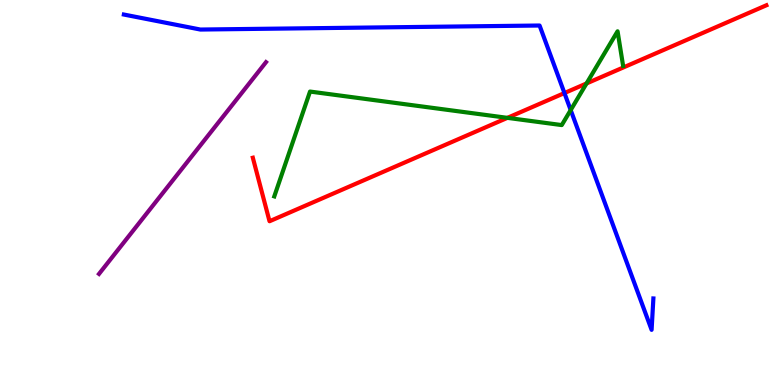[{'lines': ['blue', 'red'], 'intersections': [{'x': 7.28, 'y': 7.58}]}, {'lines': ['green', 'red'], 'intersections': [{'x': 6.55, 'y': 6.94}, {'x': 7.57, 'y': 7.83}]}, {'lines': ['purple', 'red'], 'intersections': []}, {'lines': ['blue', 'green'], 'intersections': [{'x': 7.36, 'y': 7.14}]}, {'lines': ['blue', 'purple'], 'intersections': []}, {'lines': ['green', 'purple'], 'intersections': []}]